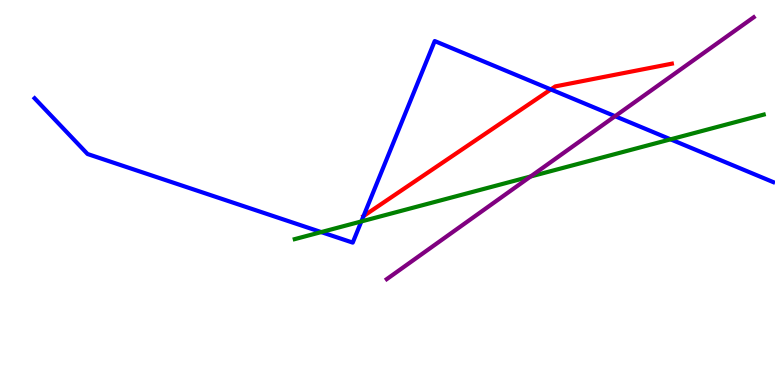[{'lines': ['blue', 'red'], 'intersections': [{'x': 4.69, 'y': 4.39}, {'x': 7.11, 'y': 7.68}]}, {'lines': ['green', 'red'], 'intersections': []}, {'lines': ['purple', 'red'], 'intersections': []}, {'lines': ['blue', 'green'], 'intersections': [{'x': 4.14, 'y': 3.97}, {'x': 4.66, 'y': 4.25}, {'x': 8.65, 'y': 6.38}]}, {'lines': ['blue', 'purple'], 'intersections': [{'x': 7.94, 'y': 6.98}]}, {'lines': ['green', 'purple'], 'intersections': [{'x': 6.85, 'y': 5.42}]}]